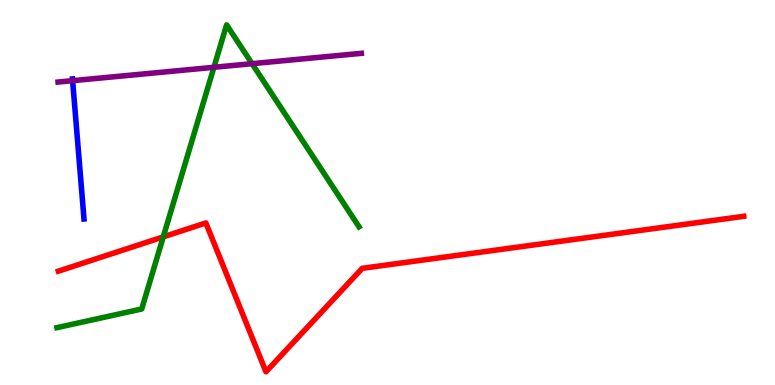[{'lines': ['blue', 'red'], 'intersections': []}, {'lines': ['green', 'red'], 'intersections': [{'x': 2.11, 'y': 3.85}]}, {'lines': ['purple', 'red'], 'intersections': []}, {'lines': ['blue', 'green'], 'intersections': []}, {'lines': ['blue', 'purple'], 'intersections': [{'x': 0.937, 'y': 7.9}]}, {'lines': ['green', 'purple'], 'intersections': [{'x': 2.76, 'y': 8.25}, {'x': 3.25, 'y': 8.35}]}]